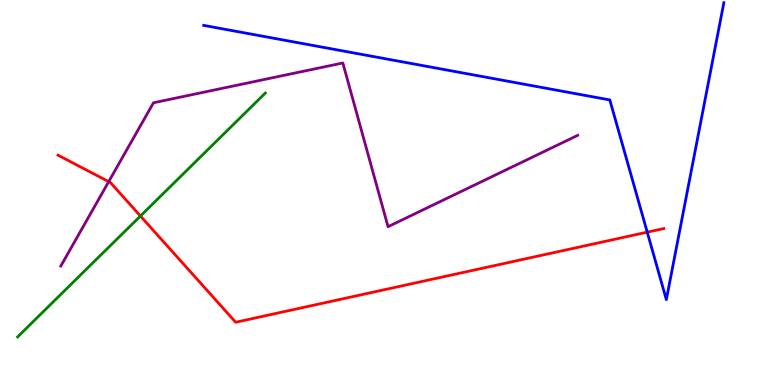[{'lines': ['blue', 'red'], 'intersections': [{'x': 8.35, 'y': 3.97}]}, {'lines': ['green', 'red'], 'intersections': [{'x': 1.81, 'y': 4.39}]}, {'lines': ['purple', 'red'], 'intersections': [{'x': 1.4, 'y': 5.28}]}, {'lines': ['blue', 'green'], 'intersections': []}, {'lines': ['blue', 'purple'], 'intersections': []}, {'lines': ['green', 'purple'], 'intersections': []}]